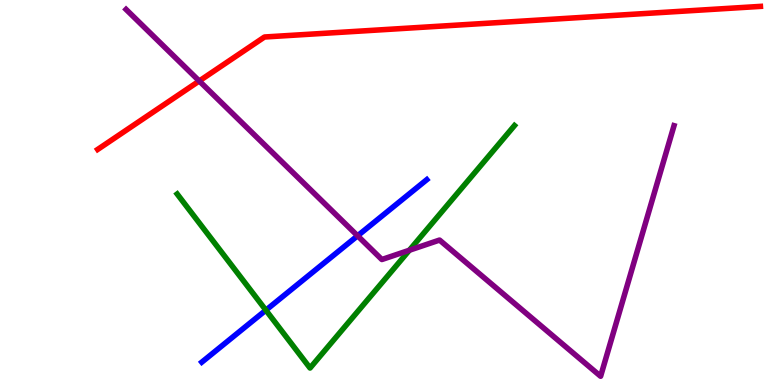[{'lines': ['blue', 'red'], 'intersections': []}, {'lines': ['green', 'red'], 'intersections': []}, {'lines': ['purple', 'red'], 'intersections': [{'x': 2.57, 'y': 7.9}]}, {'lines': ['blue', 'green'], 'intersections': [{'x': 3.43, 'y': 1.94}]}, {'lines': ['blue', 'purple'], 'intersections': [{'x': 4.61, 'y': 3.88}]}, {'lines': ['green', 'purple'], 'intersections': [{'x': 5.28, 'y': 3.5}]}]